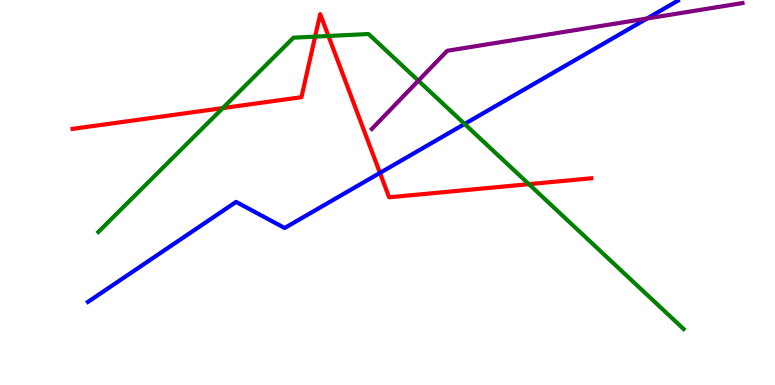[{'lines': ['blue', 'red'], 'intersections': [{'x': 4.9, 'y': 5.51}]}, {'lines': ['green', 'red'], 'intersections': [{'x': 2.87, 'y': 7.19}, {'x': 4.07, 'y': 9.05}, {'x': 4.24, 'y': 9.07}, {'x': 6.82, 'y': 5.22}]}, {'lines': ['purple', 'red'], 'intersections': []}, {'lines': ['blue', 'green'], 'intersections': [{'x': 5.99, 'y': 6.78}]}, {'lines': ['blue', 'purple'], 'intersections': [{'x': 8.35, 'y': 9.52}]}, {'lines': ['green', 'purple'], 'intersections': [{'x': 5.4, 'y': 7.9}]}]